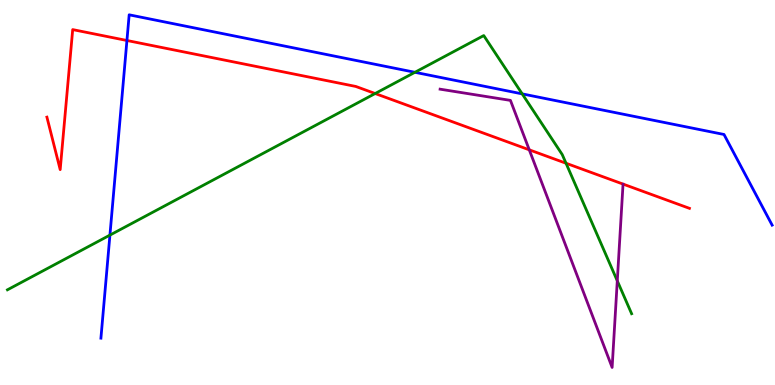[{'lines': ['blue', 'red'], 'intersections': [{'x': 1.64, 'y': 8.95}]}, {'lines': ['green', 'red'], 'intersections': [{'x': 4.84, 'y': 7.57}, {'x': 7.3, 'y': 5.76}]}, {'lines': ['purple', 'red'], 'intersections': [{'x': 6.83, 'y': 6.11}]}, {'lines': ['blue', 'green'], 'intersections': [{'x': 1.42, 'y': 3.89}, {'x': 5.35, 'y': 8.12}, {'x': 6.74, 'y': 7.56}]}, {'lines': ['blue', 'purple'], 'intersections': []}, {'lines': ['green', 'purple'], 'intersections': [{'x': 7.96, 'y': 2.71}]}]